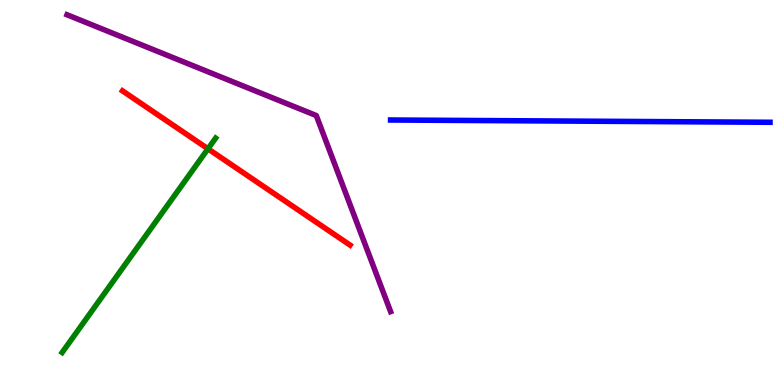[{'lines': ['blue', 'red'], 'intersections': []}, {'lines': ['green', 'red'], 'intersections': [{'x': 2.68, 'y': 6.13}]}, {'lines': ['purple', 'red'], 'intersections': []}, {'lines': ['blue', 'green'], 'intersections': []}, {'lines': ['blue', 'purple'], 'intersections': []}, {'lines': ['green', 'purple'], 'intersections': []}]